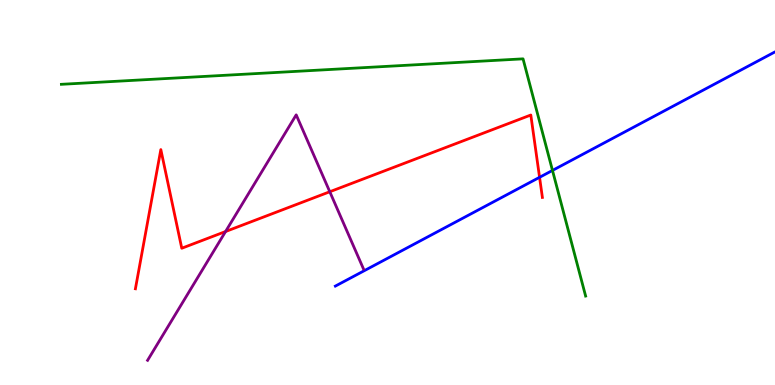[{'lines': ['blue', 'red'], 'intersections': [{'x': 6.96, 'y': 5.39}]}, {'lines': ['green', 'red'], 'intersections': []}, {'lines': ['purple', 'red'], 'intersections': [{'x': 2.91, 'y': 3.99}, {'x': 4.26, 'y': 5.02}]}, {'lines': ['blue', 'green'], 'intersections': [{'x': 7.13, 'y': 5.57}]}, {'lines': ['blue', 'purple'], 'intersections': []}, {'lines': ['green', 'purple'], 'intersections': []}]